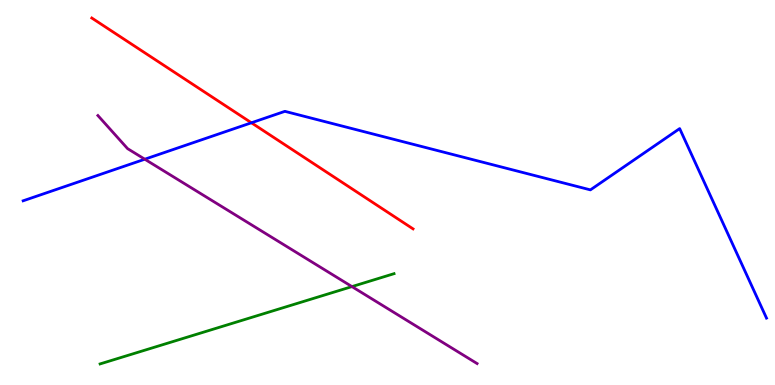[{'lines': ['blue', 'red'], 'intersections': [{'x': 3.24, 'y': 6.81}]}, {'lines': ['green', 'red'], 'intersections': []}, {'lines': ['purple', 'red'], 'intersections': []}, {'lines': ['blue', 'green'], 'intersections': []}, {'lines': ['blue', 'purple'], 'intersections': [{'x': 1.87, 'y': 5.86}]}, {'lines': ['green', 'purple'], 'intersections': [{'x': 4.54, 'y': 2.56}]}]